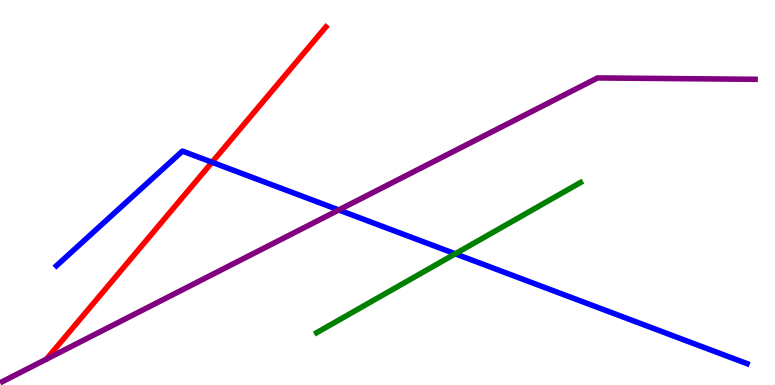[{'lines': ['blue', 'red'], 'intersections': [{'x': 2.74, 'y': 5.79}]}, {'lines': ['green', 'red'], 'intersections': []}, {'lines': ['purple', 'red'], 'intersections': []}, {'lines': ['blue', 'green'], 'intersections': [{'x': 5.87, 'y': 3.41}]}, {'lines': ['blue', 'purple'], 'intersections': [{'x': 4.37, 'y': 4.55}]}, {'lines': ['green', 'purple'], 'intersections': []}]